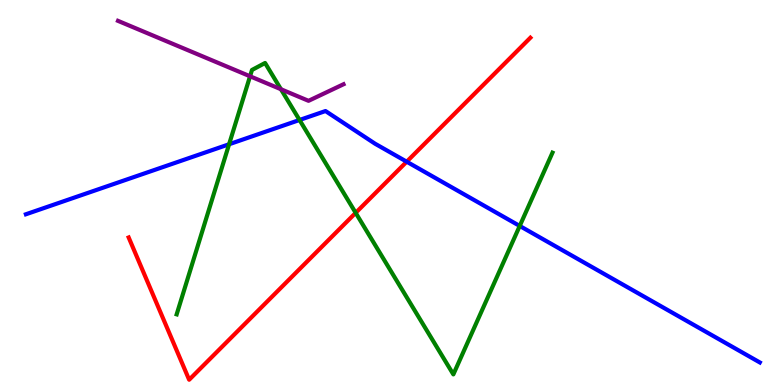[{'lines': ['blue', 'red'], 'intersections': [{'x': 5.25, 'y': 5.8}]}, {'lines': ['green', 'red'], 'intersections': [{'x': 4.59, 'y': 4.47}]}, {'lines': ['purple', 'red'], 'intersections': []}, {'lines': ['blue', 'green'], 'intersections': [{'x': 2.96, 'y': 6.25}, {'x': 3.86, 'y': 6.88}, {'x': 6.71, 'y': 4.13}]}, {'lines': ['blue', 'purple'], 'intersections': []}, {'lines': ['green', 'purple'], 'intersections': [{'x': 3.23, 'y': 8.02}, {'x': 3.63, 'y': 7.68}]}]